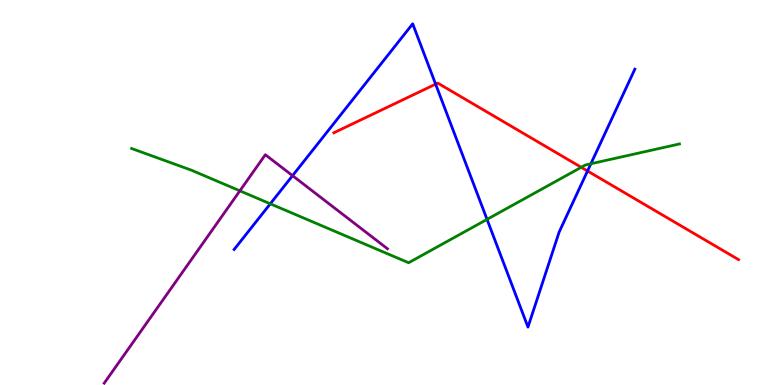[{'lines': ['blue', 'red'], 'intersections': [{'x': 5.62, 'y': 7.81}, {'x': 7.58, 'y': 5.56}]}, {'lines': ['green', 'red'], 'intersections': [{'x': 7.5, 'y': 5.65}]}, {'lines': ['purple', 'red'], 'intersections': []}, {'lines': ['blue', 'green'], 'intersections': [{'x': 3.49, 'y': 4.71}, {'x': 6.28, 'y': 4.3}, {'x': 7.62, 'y': 5.75}]}, {'lines': ['blue', 'purple'], 'intersections': [{'x': 3.77, 'y': 5.44}]}, {'lines': ['green', 'purple'], 'intersections': [{'x': 3.1, 'y': 5.04}]}]